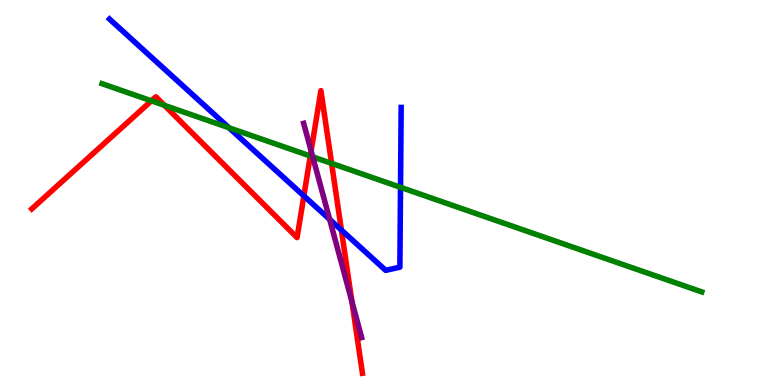[{'lines': ['blue', 'red'], 'intersections': [{'x': 3.92, 'y': 4.91}, {'x': 4.41, 'y': 4.02}]}, {'lines': ['green', 'red'], 'intersections': [{'x': 1.95, 'y': 7.38}, {'x': 2.12, 'y': 7.26}, {'x': 4.0, 'y': 5.95}, {'x': 4.28, 'y': 5.76}]}, {'lines': ['purple', 'red'], 'intersections': [{'x': 4.01, 'y': 6.08}, {'x': 4.54, 'y': 2.17}]}, {'lines': ['blue', 'green'], 'intersections': [{'x': 2.95, 'y': 6.68}, {'x': 5.17, 'y': 5.13}]}, {'lines': ['blue', 'purple'], 'intersections': [{'x': 4.25, 'y': 4.3}]}, {'lines': ['green', 'purple'], 'intersections': [{'x': 4.04, 'y': 5.93}]}]